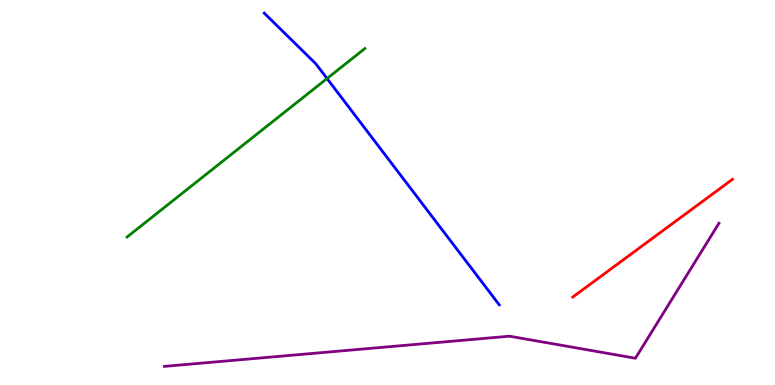[{'lines': ['blue', 'red'], 'intersections': []}, {'lines': ['green', 'red'], 'intersections': []}, {'lines': ['purple', 'red'], 'intersections': []}, {'lines': ['blue', 'green'], 'intersections': [{'x': 4.22, 'y': 7.96}]}, {'lines': ['blue', 'purple'], 'intersections': []}, {'lines': ['green', 'purple'], 'intersections': []}]